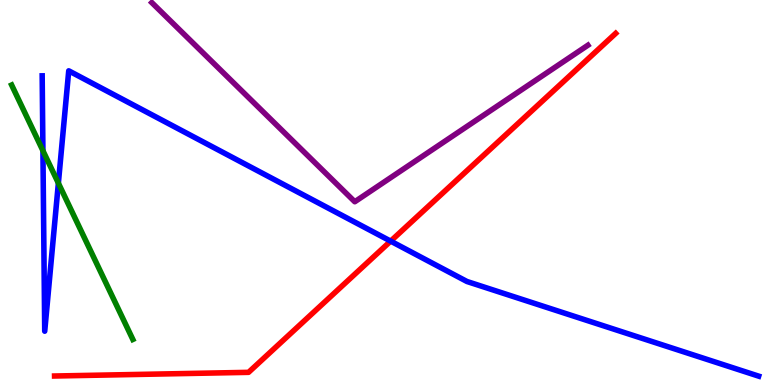[{'lines': ['blue', 'red'], 'intersections': [{'x': 5.04, 'y': 3.74}]}, {'lines': ['green', 'red'], 'intersections': []}, {'lines': ['purple', 'red'], 'intersections': []}, {'lines': ['blue', 'green'], 'intersections': [{'x': 0.554, 'y': 6.09}, {'x': 0.753, 'y': 5.24}]}, {'lines': ['blue', 'purple'], 'intersections': []}, {'lines': ['green', 'purple'], 'intersections': []}]